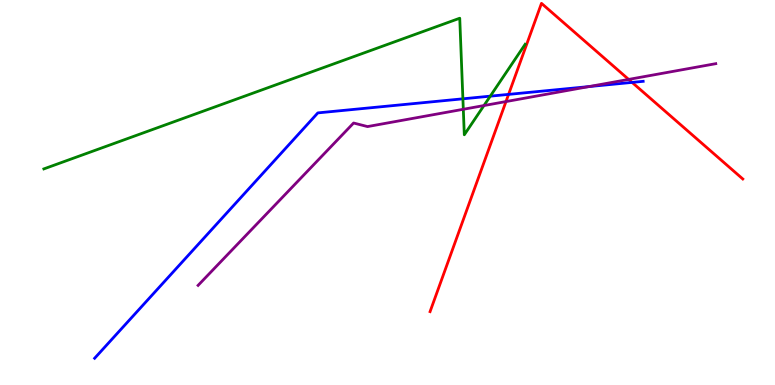[{'lines': ['blue', 'red'], 'intersections': [{'x': 6.56, 'y': 7.55}, {'x': 8.16, 'y': 7.86}]}, {'lines': ['green', 'red'], 'intersections': []}, {'lines': ['purple', 'red'], 'intersections': [{'x': 6.53, 'y': 7.36}, {'x': 8.11, 'y': 7.94}]}, {'lines': ['blue', 'green'], 'intersections': [{'x': 5.97, 'y': 7.43}, {'x': 6.33, 'y': 7.5}]}, {'lines': ['blue', 'purple'], 'intersections': [{'x': 7.6, 'y': 7.75}]}, {'lines': ['green', 'purple'], 'intersections': [{'x': 5.98, 'y': 7.16}, {'x': 6.24, 'y': 7.26}]}]